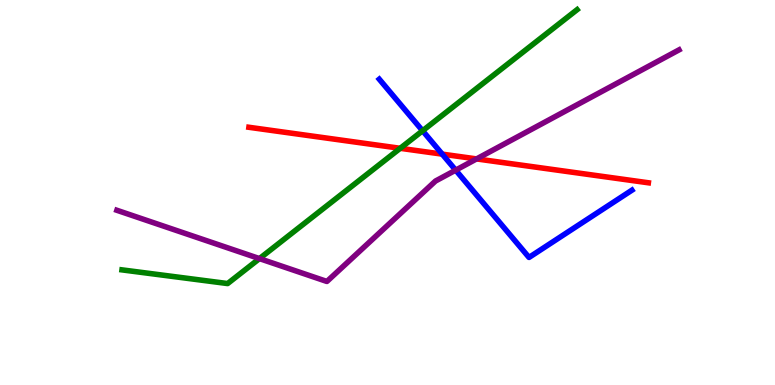[{'lines': ['blue', 'red'], 'intersections': [{'x': 5.71, 'y': 6.0}]}, {'lines': ['green', 'red'], 'intersections': [{'x': 5.16, 'y': 6.15}]}, {'lines': ['purple', 'red'], 'intersections': [{'x': 6.15, 'y': 5.87}]}, {'lines': ['blue', 'green'], 'intersections': [{'x': 5.45, 'y': 6.6}]}, {'lines': ['blue', 'purple'], 'intersections': [{'x': 5.88, 'y': 5.58}]}, {'lines': ['green', 'purple'], 'intersections': [{'x': 3.35, 'y': 3.28}]}]